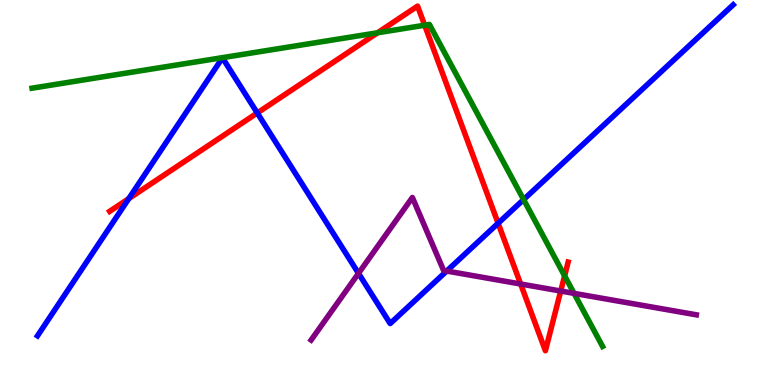[{'lines': ['blue', 'red'], 'intersections': [{'x': 1.66, 'y': 4.84}, {'x': 3.32, 'y': 7.07}, {'x': 6.43, 'y': 4.2}]}, {'lines': ['green', 'red'], 'intersections': [{'x': 4.87, 'y': 9.15}, {'x': 5.48, 'y': 9.34}, {'x': 7.29, 'y': 2.84}]}, {'lines': ['purple', 'red'], 'intersections': [{'x': 6.72, 'y': 2.62}, {'x': 7.24, 'y': 2.44}]}, {'lines': ['blue', 'green'], 'intersections': [{'x': 6.76, 'y': 4.82}]}, {'lines': ['blue', 'purple'], 'intersections': [{'x': 4.63, 'y': 2.9}, {'x': 5.76, 'y': 2.96}]}, {'lines': ['green', 'purple'], 'intersections': [{'x': 7.41, 'y': 2.38}]}]